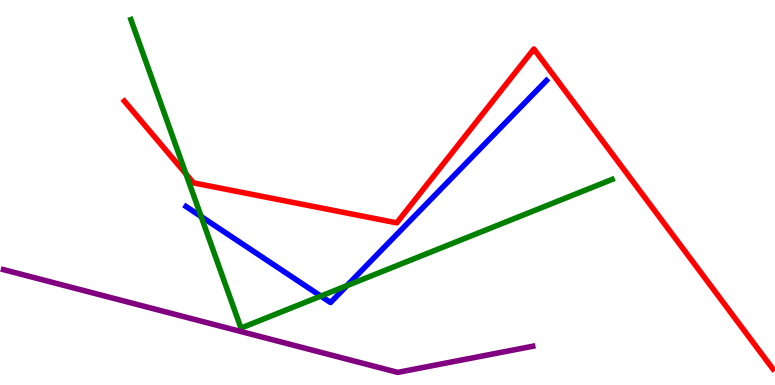[{'lines': ['blue', 'red'], 'intersections': []}, {'lines': ['green', 'red'], 'intersections': [{'x': 2.4, 'y': 5.48}]}, {'lines': ['purple', 'red'], 'intersections': []}, {'lines': ['blue', 'green'], 'intersections': [{'x': 2.6, 'y': 4.38}, {'x': 4.14, 'y': 2.31}, {'x': 4.48, 'y': 2.58}]}, {'lines': ['blue', 'purple'], 'intersections': []}, {'lines': ['green', 'purple'], 'intersections': []}]